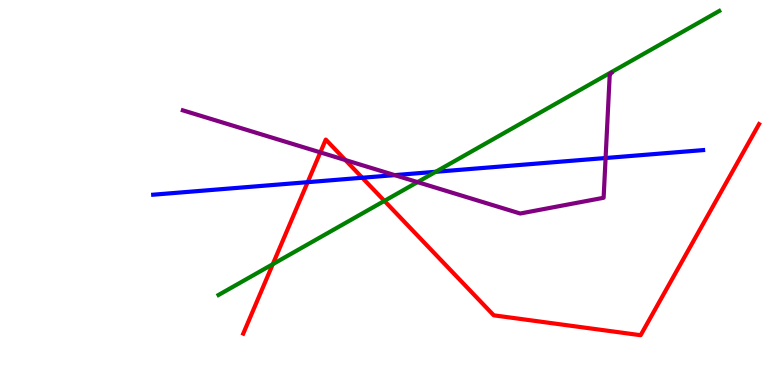[{'lines': ['blue', 'red'], 'intersections': [{'x': 3.97, 'y': 5.27}, {'x': 4.67, 'y': 5.38}]}, {'lines': ['green', 'red'], 'intersections': [{'x': 3.52, 'y': 3.14}, {'x': 4.96, 'y': 4.78}]}, {'lines': ['purple', 'red'], 'intersections': [{'x': 4.13, 'y': 6.04}, {'x': 4.46, 'y': 5.84}]}, {'lines': ['blue', 'green'], 'intersections': [{'x': 5.62, 'y': 5.54}]}, {'lines': ['blue', 'purple'], 'intersections': [{'x': 5.09, 'y': 5.45}, {'x': 7.81, 'y': 5.9}]}, {'lines': ['green', 'purple'], 'intersections': [{'x': 5.39, 'y': 5.27}]}]